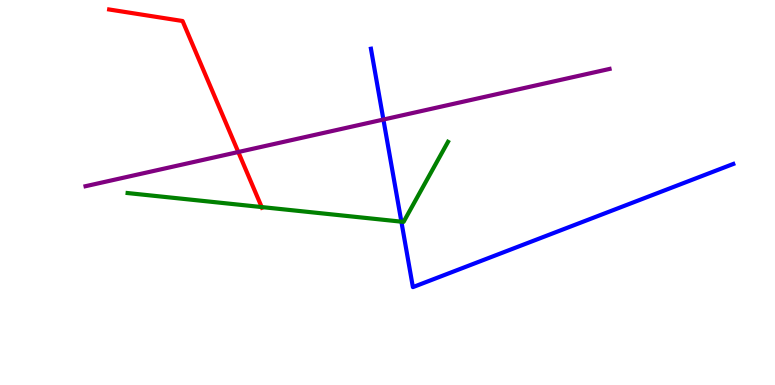[{'lines': ['blue', 'red'], 'intersections': []}, {'lines': ['green', 'red'], 'intersections': [{'x': 3.38, 'y': 4.62}]}, {'lines': ['purple', 'red'], 'intersections': [{'x': 3.07, 'y': 6.05}]}, {'lines': ['blue', 'green'], 'intersections': [{'x': 5.18, 'y': 4.24}]}, {'lines': ['blue', 'purple'], 'intersections': [{'x': 4.95, 'y': 6.89}]}, {'lines': ['green', 'purple'], 'intersections': []}]